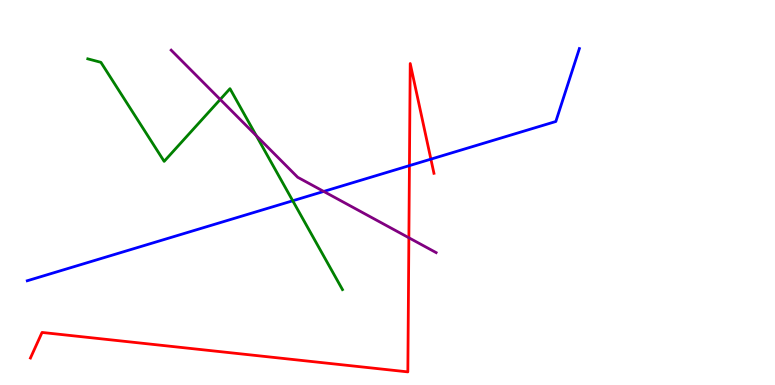[{'lines': ['blue', 'red'], 'intersections': [{'x': 5.28, 'y': 5.7}, {'x': 5.56, 'y': 5.87}]}, {'lines': ['green', 'red'], 'intersections': []}, {'lines': ['purple', 'red'], 'intersections': [{'x': 5.28, 'y': 3.82}]}, {'lines': ['blue', 'green'], 'intersections': [{'x': 3.78, 'y': 4.79}]}, {'lines': ['blue', 'purple'], 'intersections': [{'x': 4.18, 'y': 5.03}]}, {'lines': ['green', 'purple'], 'intersections': [{'x': 2.84, 'y': 7.42}, {'x': 3.31, 'y': 6.48}]}]